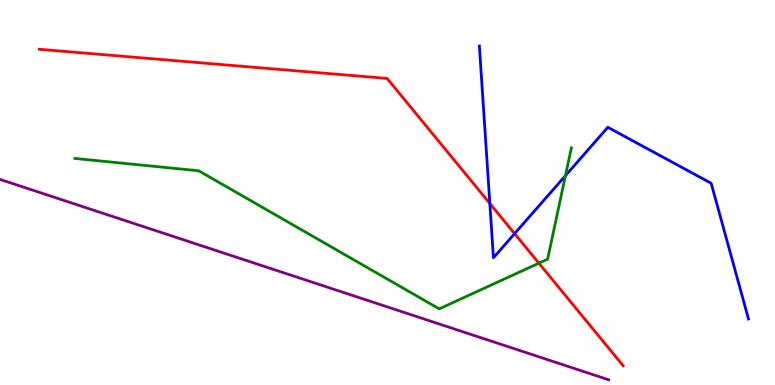[{'lines': ['blue', 'red'], 'intersections': [{'x': 6.32, 'y': 4.71}, {'x': 6.64, 'y': 3.93}]}, {'lines': ['green', 'red'], 'intersections': [{'x': 6.95, 'y': 3.16}]}, {'lines': ['purple', 'red'], 'intersections': []}, {'lines': ['blue', 'green'], 'intersections': [{'x': 7.3, 'y': 5.44}]}, {'lines': ['blue', 'purple'], 'intersections': []}, {'lines': ['green', 'purple'], 'intersections': []}]